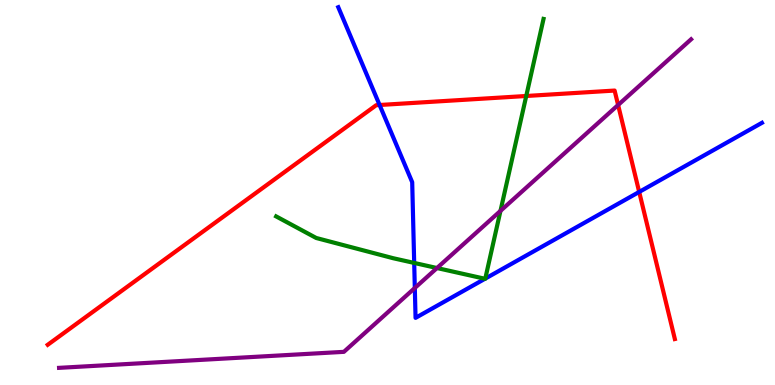[{'lines': ['blue', 'red'], 'intersections': [{'x': 4.9, 'y': 7.27}, {'x': 8.25, 'y': 5.01}]}, {'lines': ['green', 'red'], 'intersections': [{'x': 6.79, 'y': 7.51}]}, {'lines': ['purple', 'red'], 'intersections': [{'x': 7.98, 'y': 7.27}]}, {'lines': ['blue', 'green'], 'intersections': [{'x': 5.34, 'y': 3.17}, {'x': 6.26, 'y': 2.76}, {'x': 6.26, 'y': 2.76}]}, {'lines': ['blue', 'purple'], 'intersections': [{'x': 5.35, 'y': 2.52}]}, {'lines': ['green', 'purple'], 'intersections': [{'x': 5.64, 'y': 3.04}, {'x': 6.46, 'y': 4.52}]}]